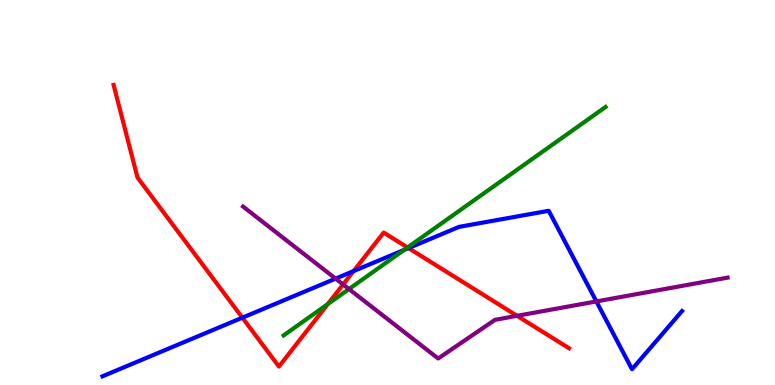[{'lines': ['blue', 'red'], 'intersections': [{'x': 3.13, 'y': 1.75}, {'x': 4.56, 'y': 2.96}, {'x': 5.27, 'y': 3.56}]}, {'lines': ['green', 'red'], 'intersections': [{'x': 4.23, 'y': 2.1}, {'x': 5.26, 'y': 3.57}]}, {'lines': ['purple', 'red'], 'intersections': [{'x': 4.43, 'y': 2.61}, {'x': 6.67, 'y': 1.8}]}, {'lines': ['blue', 'green'], 'intersections': [{'x': 5.21, 'y': 3.51}]}, {'lines': ['blue', 'purple'], 'intersections': [{'x': 4.33, 'y': 2.76}, {'x': 7.69, 'y': 2.17}]}, {'lines': ['green', 'purple'], 'intersections': [{'x': 4.5, 'y': 2.49}]}]